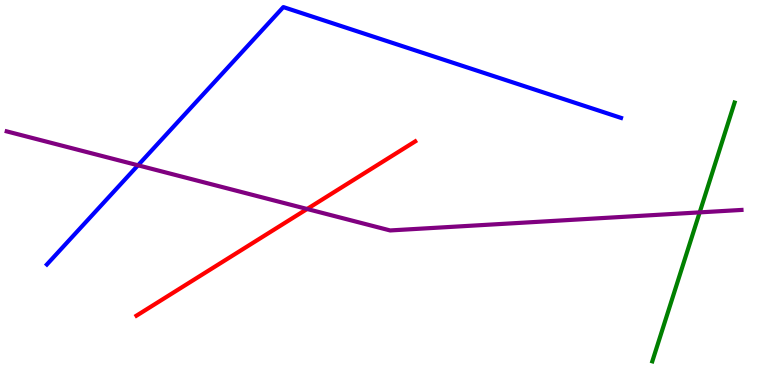[{'lines': ['blue', 'red'], 'intersections': []}, {'lines': ['green', 'red'], 'intersections': []}, {'lines': ['purple', 'red'], 'intersections': [{'x': 3.96, 'y': 4.57}]}, {'lines': ['blue', 'green'], 'intersections': []}, {'lines': ['blue', 'purple'], 'intersections': [{'x': 1.78, 'y': 5.71}]}, {'lines': ['green', 'purple'], 'intersections': [{'x': 9.03, 'y': 4.48}]}]